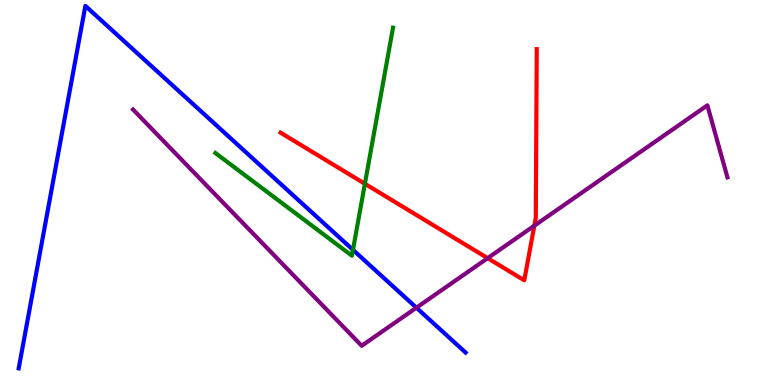[{'lines': ['blue', 'red'], 'intersections': []}, {'lines': ['green', 'red'], 'intersections': [{'x': 4.71, 'y': 5.23}]}, {'lines': ['purple', 'red'], 'intersections': [{'x': 6.29, 'y': 3.29}, {'x': 6.89, 'y': 4.14}]}, {'lines': ['blue', 'green'], 'intersections': [{'x': 4.55, 'y': 3.51}]}, {'lines': ['blue', 'purple'], 'intersections': [{'x': 5.37, 'y': 2.01}]}, {'lines': ['green', 'purple'], 'intersections': []}]